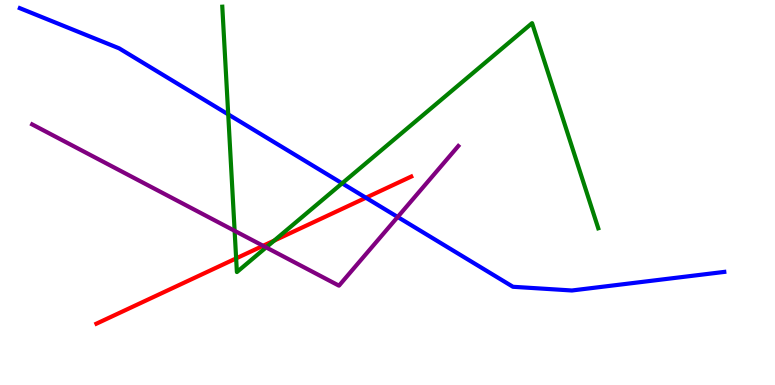[{'lines': ['blue', 'red'], 'intersections': [{'x': 4.72, 'y': 4.86}]}, {'lines': ['green', 'red'], 'intersections': [{'x': 3.05, 'y': 3.29}, {'x': 3.54, 'y': 3.75}]}, {'lines': ['purple', 'red'], 'intersections': [{'x': 3.39, 'y': 3.62}]}, {'lines': ['blue', 'green'], 'intersections': [{'x': 2.94, 'y': 7.03}, {'x': 4.41, 'y': 5.24}]}, {'lines': ['blue', 'purple'], 'intersections': [{'x': 5.13, 'y': 4.36}]}, {'lines': ['green', 'purple'], 'intersections': [{'x': 3.03, 'y': 4.0}, {'x': 3.43, 'y': 3.57}]}]